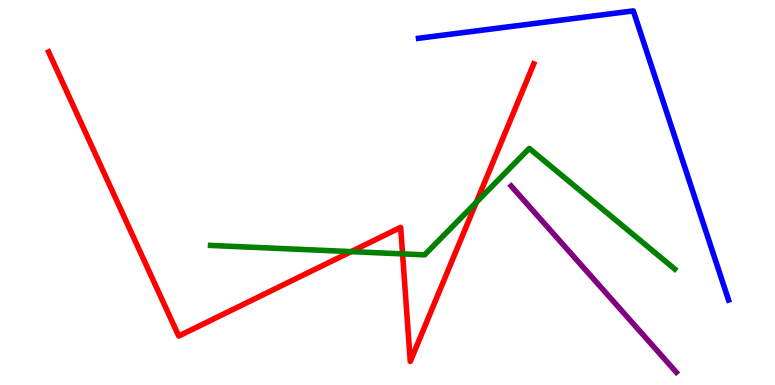[{'lines': ['blue', 'red'], 'intersections': []}, {'lines': ['green', 'red'], 'intersections': [{'x': 4.53, 'y': 3.46}, {'x': 5.19, 'y': 3.41}, {'x': 6.15, 'y': 4.75}]}, {'lines': ['purple', 'red'], 'intersections': []}, {'lines': ['blue', 'green'], 'intersections': []}, {'lines': ['blue', 'purple'], 'intersections': []}, {'lines': ['green', 'purple'], 'intersections': []}]